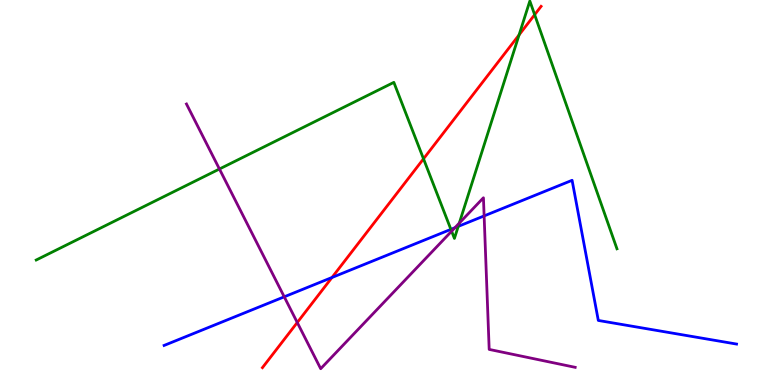[{'lines': ['blue', 'red'], 'intersections': [{'x': 4.28, 'y': 2.79}]}, {'lines': ['green', 'red'], 'intersections': [{'x': 5.46, 'y': 5.88}, {'x': 6.7, 'y': 9.09}, {'x': 6.9, 'y': 9.62}]}, {'lines': ['purple', 'red'], 'intersections': [{'x': 3.84, 'y': 1.62}]}, {'lines': ['blue', 'green'], 'intersections': [{'x': 5.82, 'y': 4.04}, {'x': 5.91, 'y': 4.12}]}, {'lines': ['blue', 'purple'], 'intersections': [{'x': 3.67, 'y': 2.29}, {'x': 5.87, 'y': 4.08}, {'x': 6.25, 'y': 4.39}]}, {'lines': ['green', 'purple'], 'intersections': [{'x': 2.83, 'y': 5.61}, {'x': 5.83, 'y': 3.99}, {'x': 5.93, 'y': 4.2}]}]